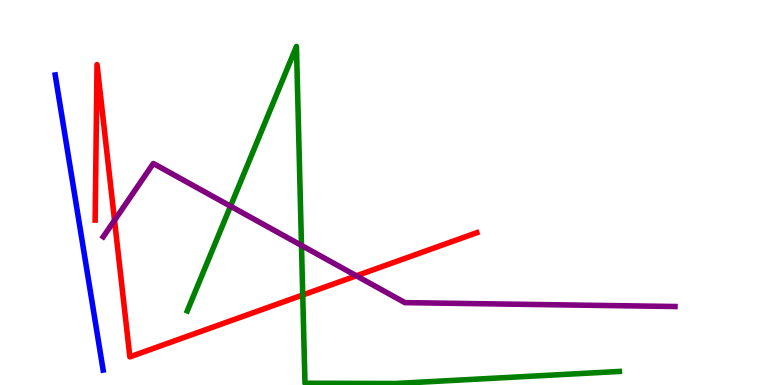[{'lines': ['blue', 'red'], 'intersections': []}, {'lines': ['green', 'red'], 'intersections': [{'x': 3.91, 'y': 2.34}]}, {'lines': ['purple', 'red'], 'intersections': [{'x': 1.48, 'y': 4.28}, {'x': 4.6, 'y': 2.84}]}, {'lines': ['blue', 'green'], 'intersections': []}, {'lines': ['blue', 'purple'], 'intersections': []}, {'lines': ['green', 'purple'], 'intersections': [{'x': 2.97, 'y': 4.64}, {'x': 3.89, 'y': 3.63}]}]